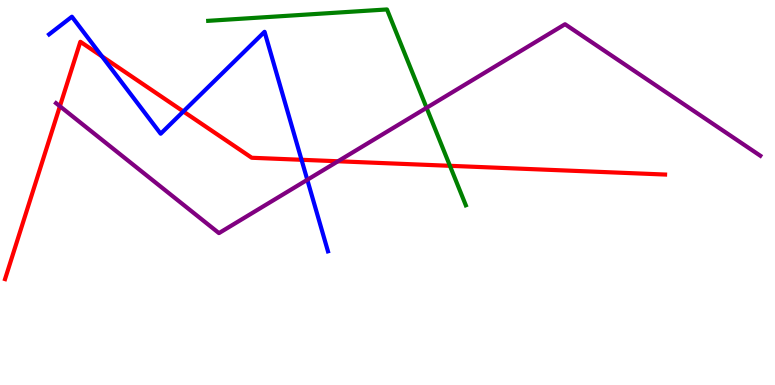[{'lines': ['blue', 'red'], 'intersections': [{'x': 1.32, 'y': 8.53}, {'x': 2.37, 'y': 7.1}, {'x': 3.89, 'y': 5.85}]}, {'lines': ['green', 'red'], 'intersections': [{'x': 5.81, 'y': 5.69}]}, {'lines': ['purple', 'red'], 'intersections': [{'x': 0.773, 'y': 7.24}, {'x': 4.36, 'y': 5.81}]}, {'lines': ['blue', 'green'], 'intersections': []}, {'lines': ['blue', 'purple'], 'intersections': [{'x': 3.97, 'y': 5.33}]}, {'lines': ['green', 'purple'], 'intersections': [{'x': 5.5, 'y': 7.2}]}]